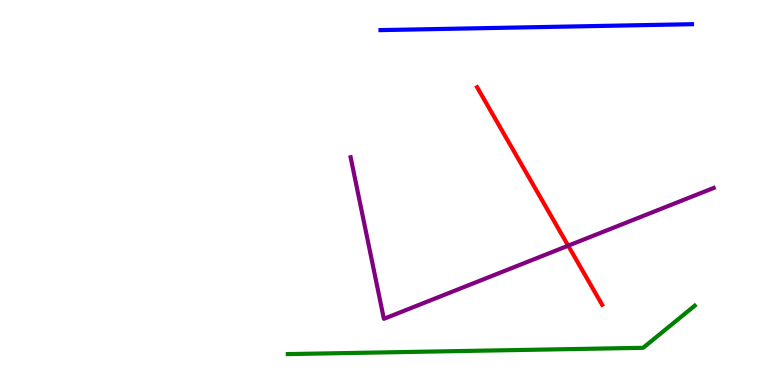[{'lines': ['blue', 'red'], 'intersections': []}, {'lines': ['green', 'red'], 'intersections': []}, {'lines': ['purple', 'red'], 'intersections': [{'x': 7.33, 'y': 3.62}]}, {'lines': ['blue', 'green'], 'intersections': []}, {'lines': ['blue', 'purple'], 'intersections': []}, {'lines': ['green', 'purple'], 'intersections': []}]